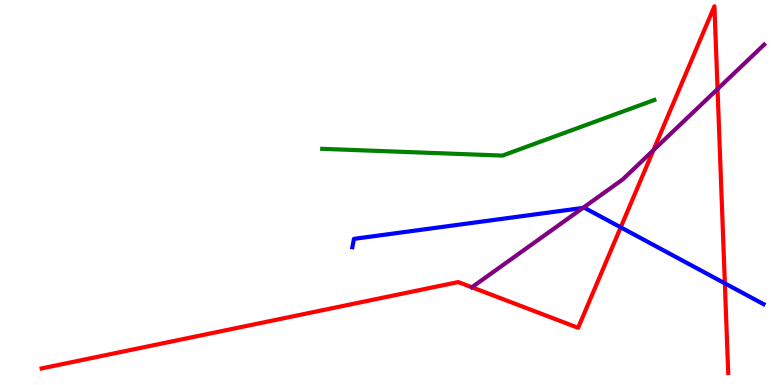[{'lines': ['blue', 'red'], 'intersections': [{'x': 8.01, 'y': 4.1}, {'x': 9.35, 'y': 2.64}]}, {'lines': ['green', 'red'], 'intersections': []}, {'lines': ['purple', 'red'], 'intersections': [{'x': 6.09, 'y': 2.54}, {'x': 8.43, 'y': 6.1}, {'x': 9.26, 'y': 7.69}]}, {'lines': ['blue', 'green'], 'intersections': []}, {'lines': ['blue', 'purple'], 'intersections': [{'x': 7.52, 'y': 4.6}]}, {'lines': ['green', 'purple'], 'intersections': []}]